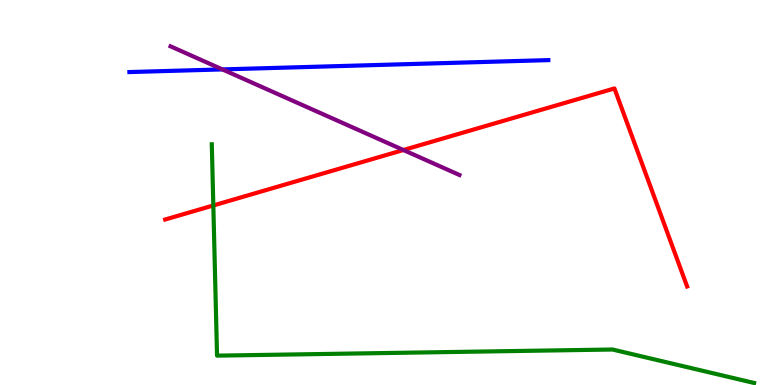[{'lines': ['blue', 'red'], 'intersections': []}, {'lines': ['green', 'red'], 'intersections': [{'x': 2.75, 'y': 4.66}]}, {'lines': ['purple', 'red'], 'intersections': [{'x': 5.21, 'y': 6.1}]}, {'lines': ['blue', 'green'], 'intersections': []}, {'lines': ['blue', 'purple'], 'intersections': [{'x': 2.87, 'y': 8.2}]}, {'lines': ['green', 'purple'], 'intersections': []}]